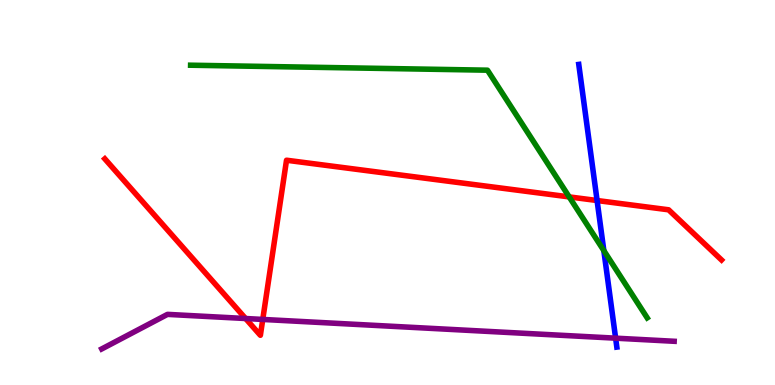[{'lines': ['blue', 'red'], 'intersections': [{'x': 7.7, 'y': 4.79}]}, {'lines': ['green', 'red'], 'intersections': [{'x': 7.34, 'y': 4.89}]}, {'lines': ['purple', 'red'], 'intersections': [{'x': 3.17, 'y': 1.73}, {'x': 3.39, 'y': 1.7}]}, {'lines': ['blue', 'green'], 'intersections': [{'x': 7.79, 'y': 3.49}]}, {'lines': ['blue', 'purple'], 'intersections': [{'x': 7.94, 'y': 1.22}]}, {'lines': ['green', 'purple'], 'intersections': []}]